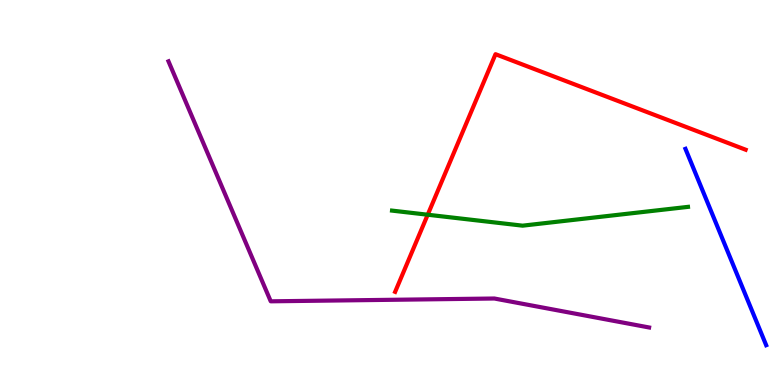[{'lines': ['blue', 'red'], 'intersections': []}, {'lines': ['green', 'red'], 'intersections': [{'x': 5.52, 'y': 4.42}]}, {'lines': ['purple', 'red'], 'intersections': []}, {'lines': ['blue', 'green'], 'intersections': []}, {'lines': ['blue', 'purple'], 'intersections': []}, {'lines': ['green', 'purple'], 'intersections': []}]